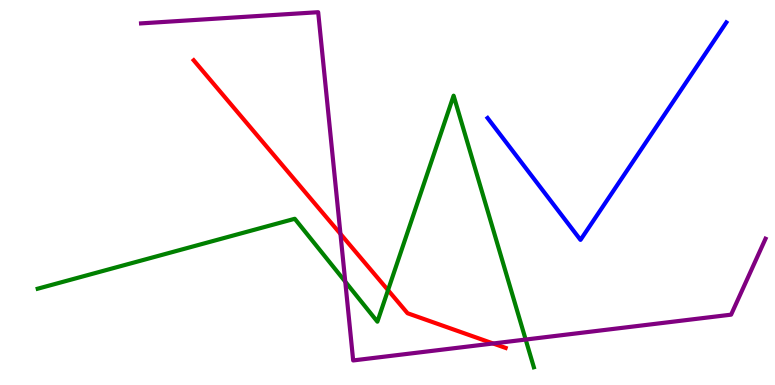[{'lines': ['blue', 'red'], 'intersections': []}, {'lines': ['green', 'red'], 'intersections': [{'x': 5.01, 'y': 2.46}]}, {'lines': ['purple', 'red'], 'intersections': [{'x': 4.39, 'y': 3.93}, {'x': 6.36, 'y': 1.08}]}, {'lines': ['blue', 'green'], 'intersections': []}, {'lines': ['blue', 'purple'], 'intersections': []}, {'lines': ['green', 'purple'], 'intersections': [{'x': 4.45, 'y': 2.68}, {'x': 6.78, 'y': 1.18}]}]